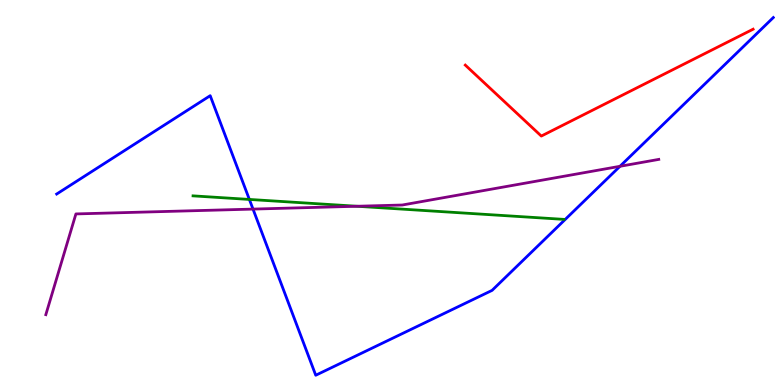[{'lines': ['blue', 'red'], 'intersections': []}, {'lines': ['green', 'red'], 'intersections': []}, {'lines': ['purple', 'red'], 'intersections': []}, {'lines': ['blue', 'green'], 'intersections': [{'x': 3.22, 'y': 4.82}]}, {'lines': ['blue', 'purple'], 'intersections': [{'x': 3.26, 'y': 4.57}, {'x': 8.0, 'y': 5.68}]}, {'lines': ['green', 'purple'], 'intersections': [{'x': 4.61, 'y': 4.64}]}]